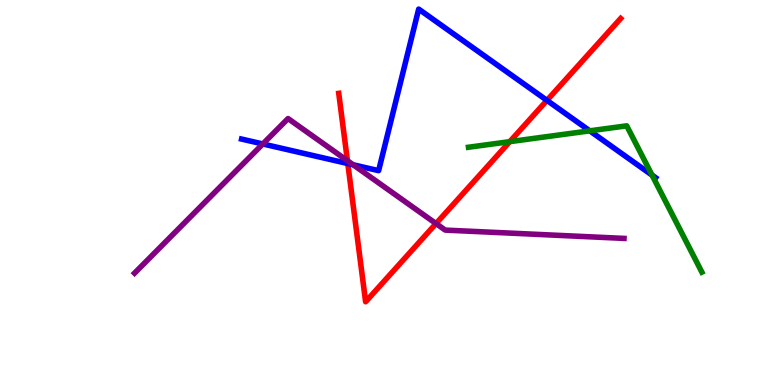[{'lines': ['blue', 'red'], 'intersections': [{'x': 4.49, 'y': 5.75}, {'x': 7.06, 'y': 7.39}]}, {'lines': ['green', 'red'], 'intersections': [{'x': 6.58, 'y': 6.32}]}, {'lines': ['purple', 'red'], 'intersections': [{'x': 4.48, 'y': 5.83}, {'x': 5.63, 'y': 4.19}]}, {'lines': ['blue', 'green'], 'intersections': [{'x': 7.61, 'y': 6.6}, {'x': 8.41, 'y': 5.45}]}, {'lines': ['blue', 'purple'], 'intersections': [{'x': 3.39, 'y': 6.26}, {'x': 4.56, 'y': 5.72}]}, {'lines': ['green', 'purple'], 'intersections': []}]